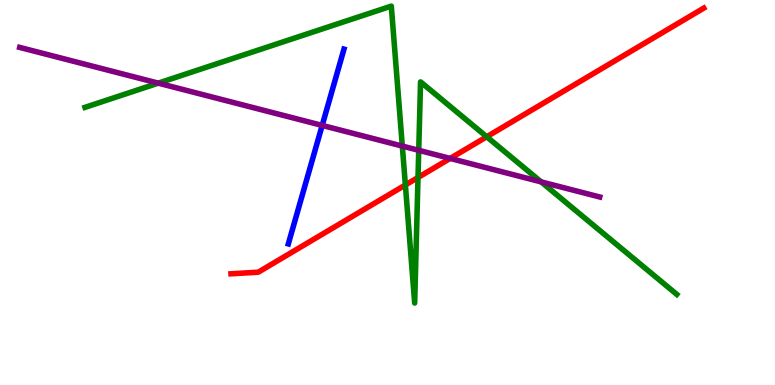[{'lines': ['blue', 'red'], 'intersections': []}, {'lines': ['green', 'red'], 'intersections': [{'x': 5.23, 'y': 5.2}, {'x': 5.39, 'y': 5.39}, {'x': 6.28, 'y': 6.45}]}, {'lines': ['purple', 'red'], 'intersections': [{'x': 5.81, 'y': 5.89}]}, {'lines': ['blue', 'green'], 'intersections': []}, {'lines': ['blue', 'purple'], 'intersections': [{'x': 4.16, 'y': 6.74}]}, {'lines': ['green', 'purple'], 'intersections': [{'x': 2.04, 'y': 7.84}, {'x': 5.19, 'y': 6.21}, {'x': 5.4, 'y': 6.1}, {'x': 6.98, 'y': 5.28}]}]